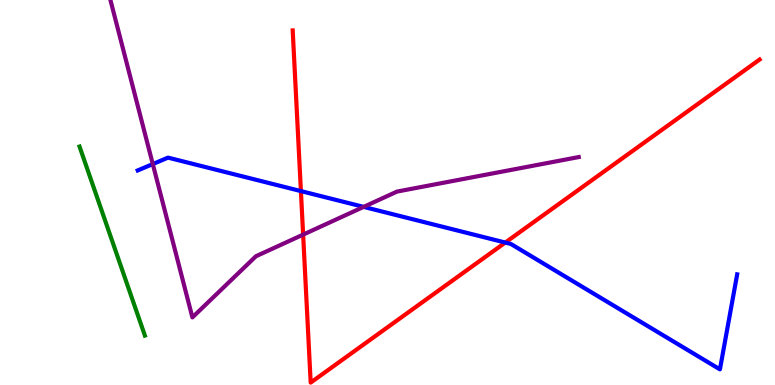[{'lines': ['blue', 'red'], 'intersections': [{'x': 3.88, 'y': 5.04}, {'x': 6.52, 'y': 3.7}]}, {'lines': ['green', 'red'], 'intersections': []}, {'lines': ['purple', 'red'], 'intersections': [{'x': 3.91, 'y': 3.91}]}, {'lines': ['blue', 'green'], 'intersections': []}, {'lines': ['blue', 'purple'], 'intersections': [{'x': 1.97, 'y': 5.74}, {'x': 4.69, 'y': 4.63}]}, {'lines': ['green', 'purple'], 'intersections': []}]